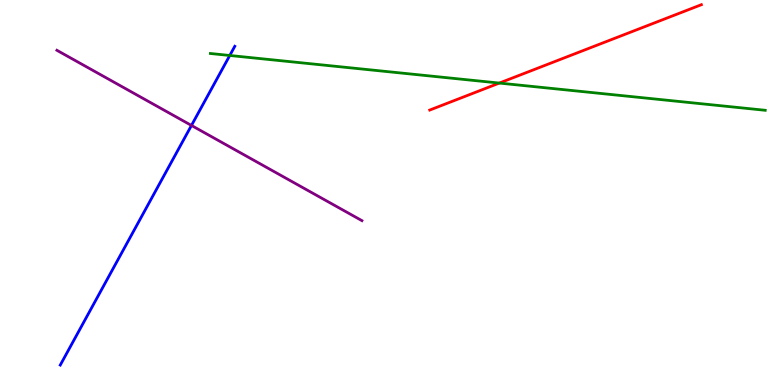[{'lines': ['blue', 'red'], 'intersections': []}, {'lines': ['green', 'red'], 'intersections': [{'x': 6.44, 'y': 7.84}]}, {'lines': ['purple', 'red'], 'intersections': []}, {'lines': ['blue', 'green'], 'intersections': [{'x': 2.96, 'y': 8.56}]}, {'lines': ['blue', 'purple'], 'intersections': [{'x': 2.47, 'y': 6.74}]}, {'lines': ['green', 'purple'], 'intersections': []}]